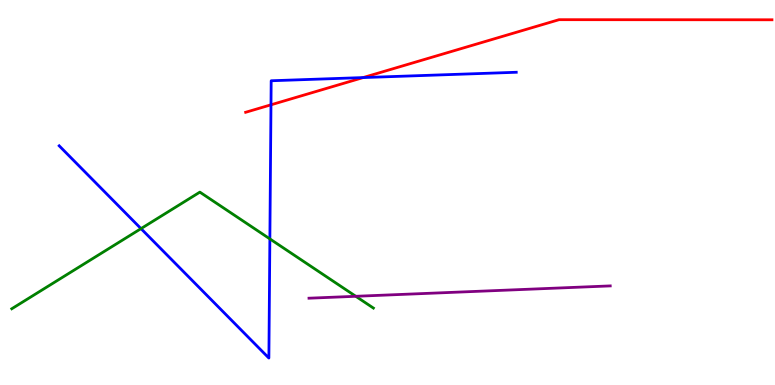[{'lines': ['blue', 'red'], 'intersections': [{'x': 3.5, 'y': 7.28}, {'x': 4.69, 'y': 7.99}]}, {'lines': ['green', 'red'], 'intersections': []}, {'lines': ['purple', 'red'], 'intersections': []}, {'lines': ['blue', 'green'], 'intersections': [{'x': 1.82, 'y': 4.06}, {'x': 3.48, 'y': 3.79}]}, {'lines': ['blue', 'purple'], 'intersections': []}, {'lines': ['green', 'purple'], 'intersections': [{'x': 4.59, 'y': 2.3}]}]